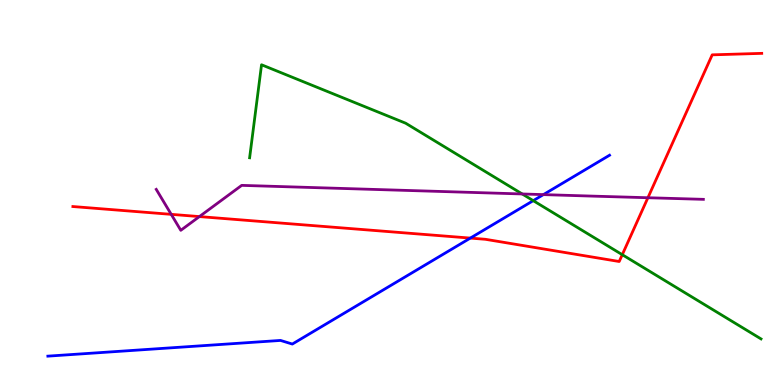[{'lines': ['blue', 'red'], 'intersections': [{'x': 6.07, 'y': 3.82}]}, {'lines': ['green', 'red'], 'intersections': [{'x': 8.03, 'y': 3.38}]}, {'lines': ['purple', 'red'], 'intersections': [{'x': 2.21, 'y': 4.43}, {'x': 2.57, 'y': 4.37}, {'x': 8.36, 'y': 4.86}]}, {'lines': ['blue', 'green'], 'intersections': [{'x': 6.88, 'y': 4.79}]}, {'lines': ['blue', 'purple'], 'intersections': [{'x': 7.01, 'y': 4.95}]}, {'lines': ['green', 'purple'], 'intersections': [{'x': 6.74, 'y': 4.96}]}]